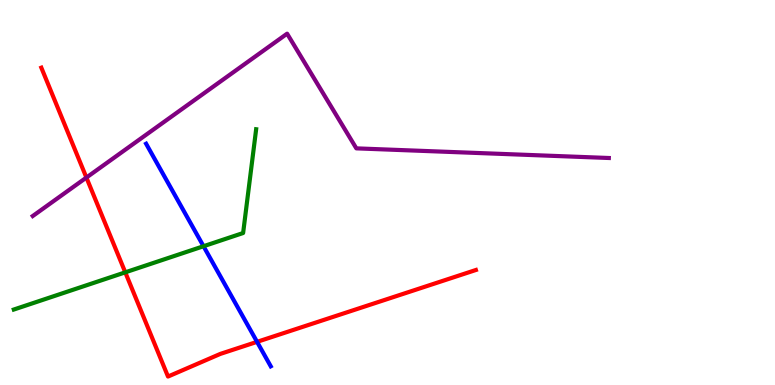[{'lines': ['blue', 'red'], 'intersections': [{'x': 3.32, 'y': 1.12}]}, {'lines': ['green', 'red'], 'intersections': [{'x': 1.62, 'y': 2.93}]}, {'lines': ['purple', 'red'], 'intersections': [{'x': 1.11, 'y': 5.39}]}, {'lines': ['blue', 'green'], 'intersections': [{'x': 2.63, 'y': 3.6}]}, {'lines': ['blue', 'purple'], 'intersections': []}, {'lines': ['green', 'purple'], 'intersections': []}]